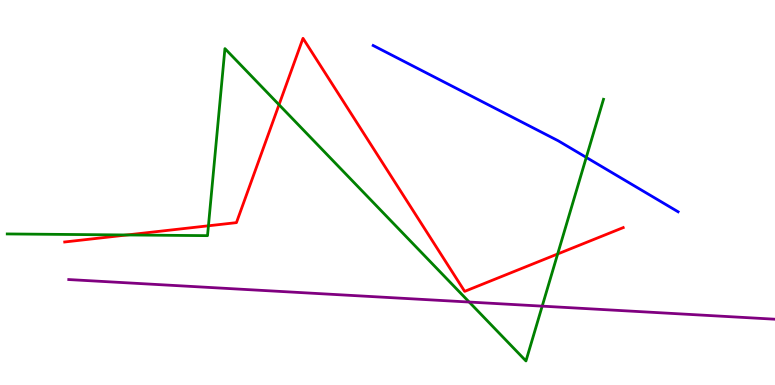[{'lines': ['blue', 'red'], 'intersections': []}, {'lines': ['green', 'red'], 'intersections': [{'x': 1.64, 'y': 3.9}, {'x': 2.69, 'y': 4.14}, {'x': 3.6, 'y': 7.28}, {'x': 7.2, 'y': 3.4}]}, {'lines': ['purple', 'red'], 'intersections': []}, {'lines': ['blue', 'green'], 'intersections': [{'x': 7.56, 'y': 5.91}]}, {'lines': ['blue', 'purple'], 'intersections': []}, {'lines': ['green', 'purple'], 'intersections': [{'x': 6.05, 'y': 2.15}, {'x': 7.0, 'y': 2.05}]}]